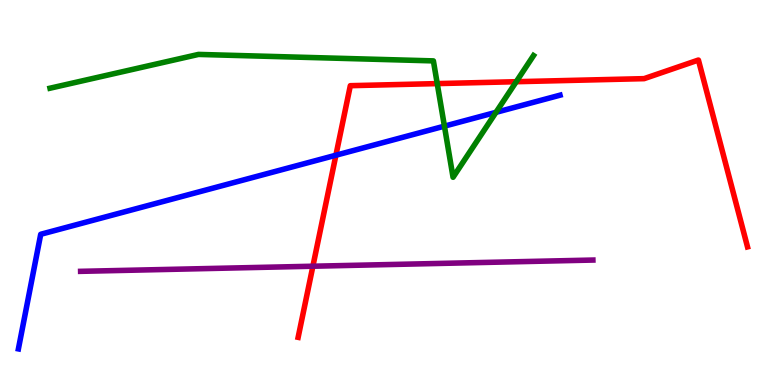[{'lines': ['blue', 'red'], 'intersections': [{'x': 4.33, 'y': 5.97}]}, {'lines': ['green', 'red'], 'intersections': [{'x': 5.64, 'y': 7.83}, {'x': 6.66, 'y': 7.88}]}, {'lines': ['purple', 'red'], 'intersections': [{'x': 4.04, 'y': 3.09}]}, {'lines': ['blue', 'green'], 'intersections': [{'x': 5.73, 'y': 6.72}, {'x': 6.4, 'y': 7.08}]}, {'lines': ['blue', 'purple'], 'intersections': []}, {'lines': ['green', 'purple'], 'intersections': []}]